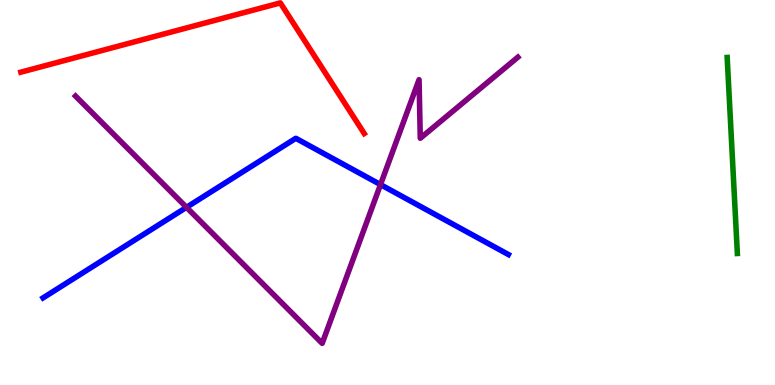[{'lines': ['blue', 'red'], 'intersections': []}, {'lines': ['green', 'red'], 'intersections': []}, {'lines': ['purple', 'red'], 'intersections': []}, {'lines': ['blue', 'green'], 'intersections': []}, {'lines': ['blue', 'purple'], 'intersections': [{'x': 2.41, 'y': 4.61}, {'x': 4.91, 'y': 5.21}]}, {'lines': ['green', 'purple'], 'intersections': []}]